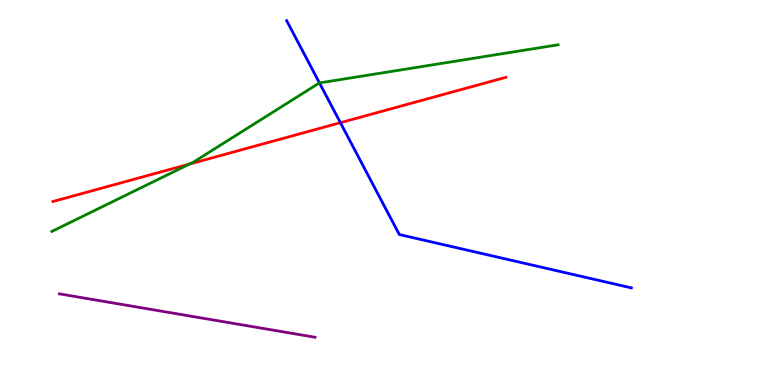[{'lines': ['blue', 'red'], 'intersections': [{'x': 4.39, 'y': 6.81}]}, {'lines': ['green', 'red'], 'intersections': [{'x': 2.44, 'y': 5.74}]}, {'lines': ['purple', 'red'], 'intersections': []}, {'lines': ['blue', 'green'], 'intersections': [{'x': 4.12, 'y': 7.85}]}, {'lines': ['blue', 'purple'], 'intersections': []}, {'lines': ['green', 'purple'], 'intersections': []}]